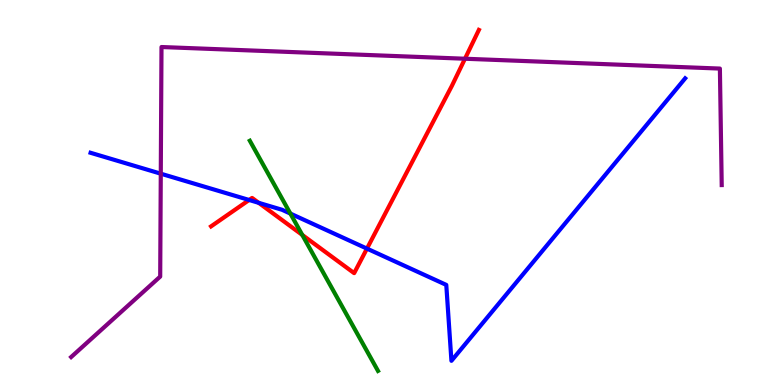[{'lines': ['blue', 'red'], 'intersections': [{'x': 3.21, 'y': 4.81}, {'x': 3.34, 'y': 4.73}, {'x': 4.73, 'y': 3.54}]}, {'lines': ['green', 'red'], 'intersections': [{'x': 3.9, 'y': 3.9}]}, {'lines': ['purple', 'red'], 'intersections': [{'x': 6.0, 'y': 8.47}]}, {'lines': ['blue', 'green'], 'intersections': [{'x': 3.75, 'y': 4.45}]}, {'lines': ['blue', 'purple'], 'intersections': [{'x': 2.07, 'y': 5.49}]}, {'lines': ['green', 'purple'], 'intersections': []}]